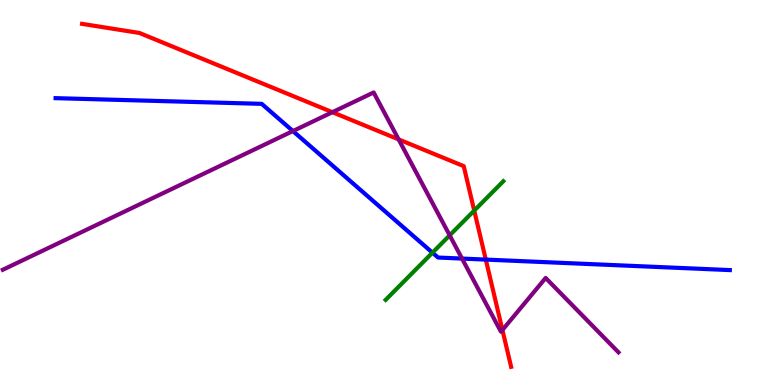[{'lines': ['blue', 'red'], 'intersections': [{'x': 6.27, 'y': 3.26}]}, {'lines': ['green', 'red'], 'intersections': [{'x': 6.12, 'y': 4.53}]}, {'lines': ['purple', 'red'], 'intersections': [{'x': 4.29, 'y': 7.09}, {'x': 5.14, 'y': 6.38}, {'x': 6.48, 'y': 1.43}]}, {'lines': ['blue', 'green'], 'intersections': [{'x': 5.58, 'y': 3.44}]}, {'lines': ['blue', 'purple'], 'intersections': [{'x': 3.78, 'y': 6.6}, {'x': 5.96, 'y': 3.28}]}, {'lines': ['green', 'purple'], 'intersections': [{'x': 5.8, 'y': 3.89}]}]